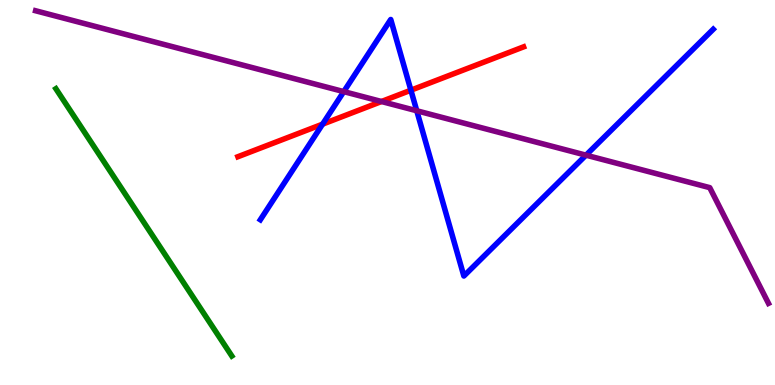[{'lines': ['blue', 'red'], 'intersections': [{'x': 4.16, 'y': 6.78}, {'x': 5.3, 'y': 7.66}]}, {'lines': ['green', 'red'], 'intersections': []}, {'lines': ['purple', 'red'], 'intersections': [{'x': 4.92, 'y': 7.36}]}, {'lines': ['blue', 'green'], 'intersections': []}, {'lines': ['blue', 'purple'], 'intersections': [{'x': 4.44, 'y': 7.62}, {'x': 5.38, 'y': 7.12}, {'x': 7.56, 'y': 5.97}]}, {'lines': ['green', 'purple'], 'intersections': []}]